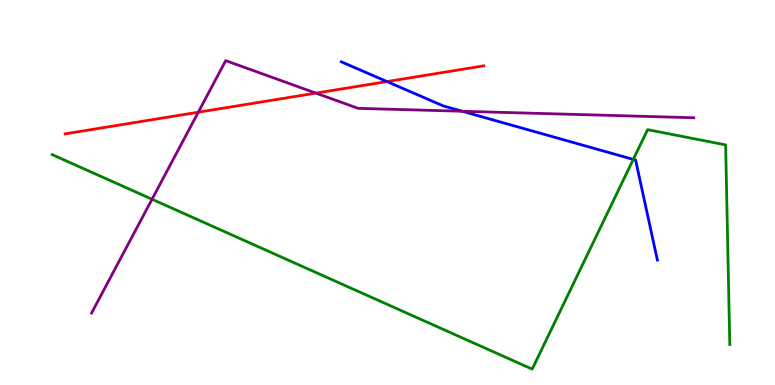[{'lines': ['blue', 'red'], 'intersections': [{'x': 4.99, 'y': 7.88}]}, {'lines': ['green', 'red'], 'intersections': []}, {'lines': ['purple', 'red'], 'intersections': [{'x': 2.56, 'y': 7.09}, {'x': 4.08, 'y': 7.58}]}, {'lines': ['blue', 'green'], 'intersections': [{'x': 8.17, 'y': 5.86}]}, {'lines': ['blue', 'purple'], 'intersections': [{'x': 5.97, 'y': 7.11}]}, {'lines': ['green', 'purple'], 'intersections': [{'x': 1.96, 'y': 4.82}]}]